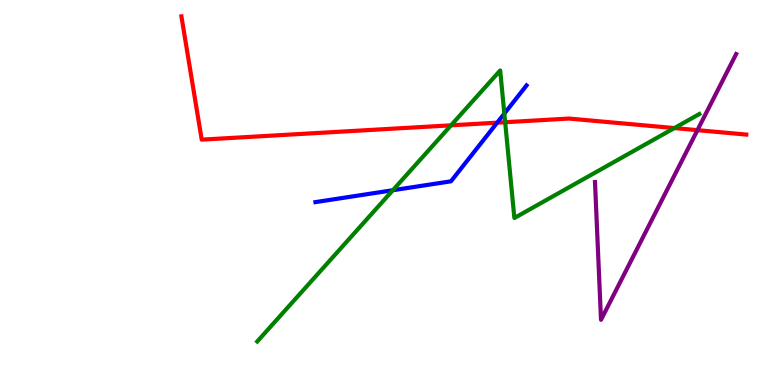[{'lines': ['blue', 'red'], 'intersections': [{'x': 6.42, 'y': 6.81}]}, {'lines': ['green', 'red'], 'intersections': [{'x': 5.82, 'y': 6.74}, {'x': 6.52, 'y': 6.83}, {'x': 8.7, 'y': 6.67}]}, {'lines': ['purple', 'red'], 'intersections': [{'x': 9.0, 'y': 6.62}]}, {'lines': ['blue', 'green'], 'intersections': [{'x': 5.07, 'y': 5.06}, {'x': 6.51, 'y': 7.05}]}, {'lines': ['blue', 'purple'], 'intersections': []}, {'lines': ['green', 'purple'], 'intersections': []}]